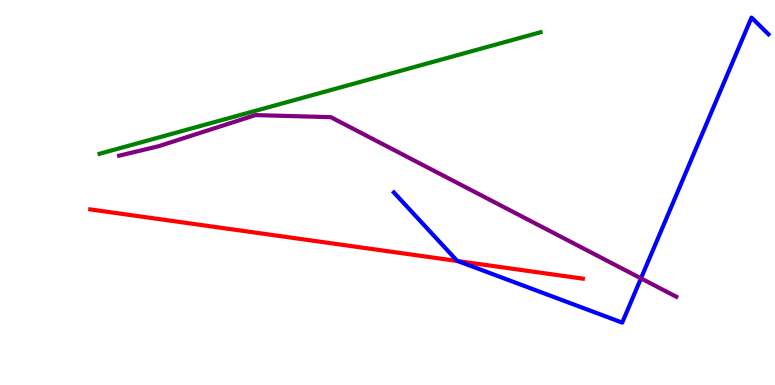[{'lines': ['blue', 'red'], 'intersections': [{'x': 5.91, 'y': 3.22}]}, {'lines': ['green', 'red'], 'intersections': []}, {'lines': ['purple', 'red'], 'intersections': []}, {'lines': ['blue', 'green'], 'intersections': []}, {'lines': ['blue', 'purple'], 'intersections': [{'x': 8.27, 'y': 2.77}]}, {'lines': ['green', 'purple'], 'intersections': []}]